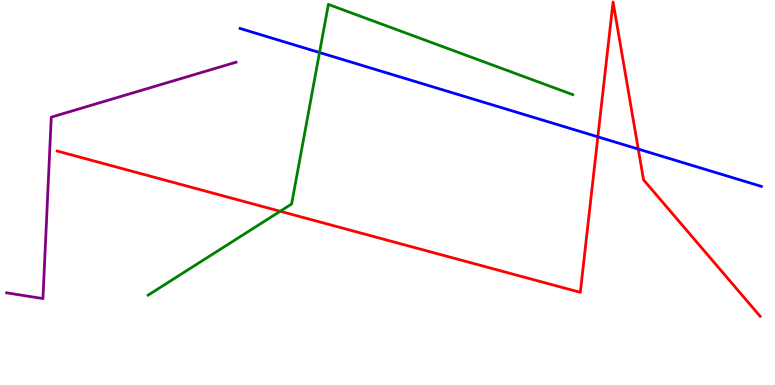[{'lines': ['blue', 'red'], 'intersections': [{'x': 7.71, 'y': 6.45}, {'x': 8.24, 'y': 6.13}]}, {'lines': ['green', 'red'], 'intersections': [{'x': 3.62, 'y': 4.51}]}, {'lines': ['purple', 'red'], 'intersections': []}, {'lines': ['blue', 'green'], 'intersections': [{'x': 4.12, 'y': 8.64}]}, {'lines': ['blue', 'purple'], 'intersections': []}, {'lines': ['green', 'purple'], 'intersections': []}]